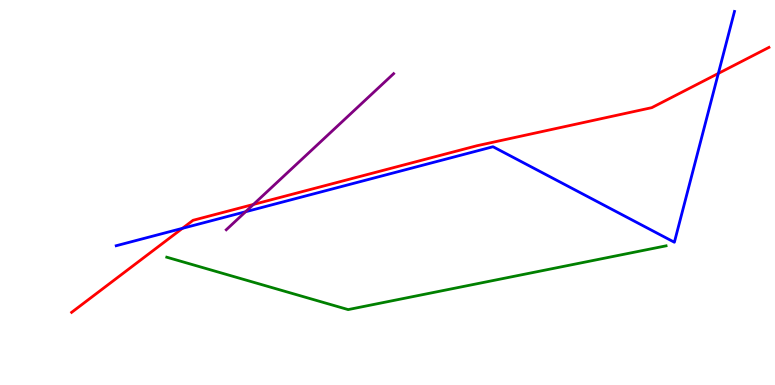[{'lines': ['blue', 'red'], 'intersections': [{'x': 2.35, 'y': 4.07}, {'x': 9.27, 'y': 8.09}]}, {'lines': ['green', 'red'], 'intersections': []}, {'lines': ['purple', 'red'], 'intersections': [{'x': 3.27, 'y': 4.69}]}, {'lines': ['blue', 'green'], 'intersections': []}, {'lines': ['blue', 'purple'], 'intersections': [{'x': 3.17, 'y': 4.5}]}, {'lines': ['green', 'purple'], 'intersections': []}]